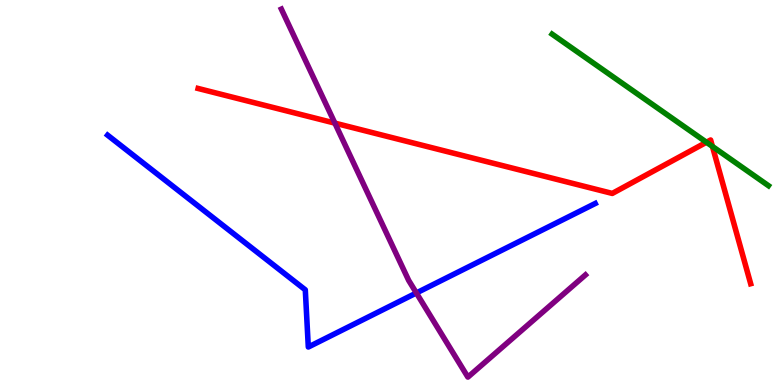[{'lines': ['blue', 'red'], 'intersections': []}, {'lines': ['green', 'red'], 'intersections': [{'x': 9.12, 'y': 6.31}, {'x': 9.19, 'y': 6.2}]}, {'lines': ['purple', 'red'], 'intersections': [{'x': 4.32, 'y': 6.8}]}, {'lines': ['blue', 'green'], 'intersections': []}, {'lines': ['blue', 'purple'], 'intersections': [{'x': 5.37, 'y': 2.39}]}, {'lines': ['green', 'purple'], 'intersections': []}]